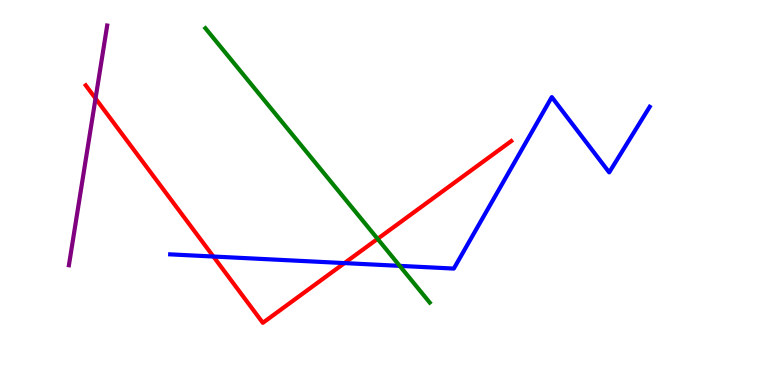[{'lines': ['blue', 'red'], 'intersections': [{'x': 2.75, 'y': 3.34}, {'x': 4.44, 'y': 3.17}]}, {'lines': ['green', 'red'], 'intersections': [{'x': 4.87, 'y': 3.8}]}, {'lines': ['purple', 'red'], 'intersections': [{'x': 1.23, 'y': 7.44}]}, {'lines': ['blue', 'green'], 'intersections': [{'x': 5.16, 'y': 3.09}]}, {'lines': ['blue', 'purple'], 'intersections': []}, {'lines': ['green', 'purple'], 'intersections': []}]